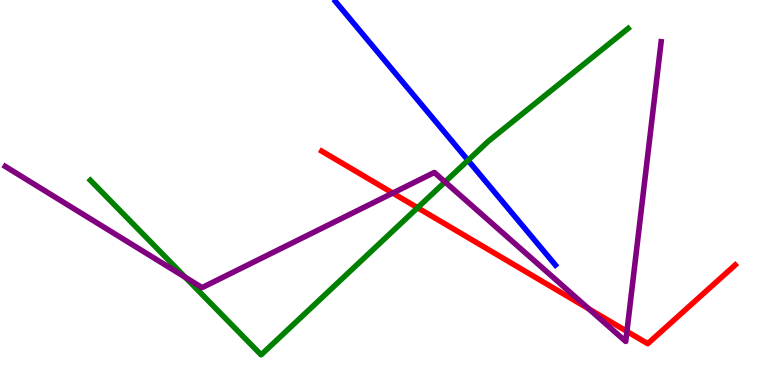[{'lines': ['blue', 'red'], 'intersections': []}, {'lines': ['green', 'red'], 'intersections': [{'x': 5.39, 'y': 4.6}]}, {'lines': ['purple', 'red'], 'intersections': [{'x': 5.07, 'y': 4.98}, {'x': 7.6, 'y': 1.98}, {'x': 8.09, 'y': 1.39}]}, {'lines': ['blue', 'green'], 'intersections': [{'x': 6.04, 'y': 5.84}]}, {'lines': ['blue', 'purple'], 'intersections': []}, {'lines': ['green', 'purple'], 'intersections': [{'x': 2.39, 'y': 2.8}, {'x': 5.74, 'y': 5.27}]}]